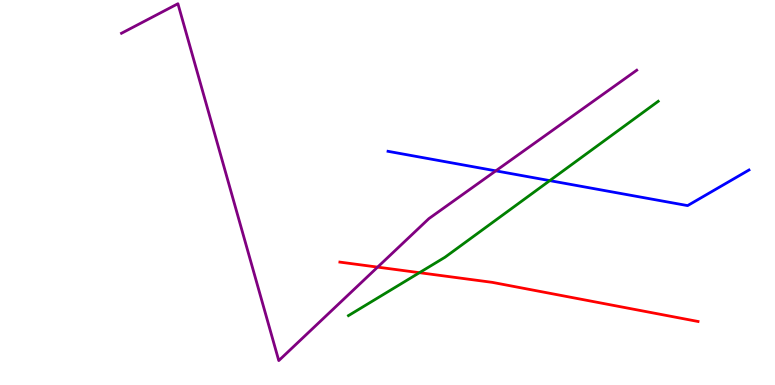[{'lines': ['blue', 'red'], 'intersections': []}, {'lines': ['green', 'red'], 'intersections': [{'x': 5.41, 'y': 2.92}]}, {'lines': ['purple', 'red'], 'intersections': [{'x': 4.87, 'y': 3.06}]}, {'lines': ['blue', 'green'], 'intersections': [{'x': 7.09, 'y': 5.31}]}, {'lines': ['blue', 'purple'], 'intersections': [{'x': 6.4, 'y': 5.56}]}, {'lines': ['green', 'purple'], 'intersections': []}]